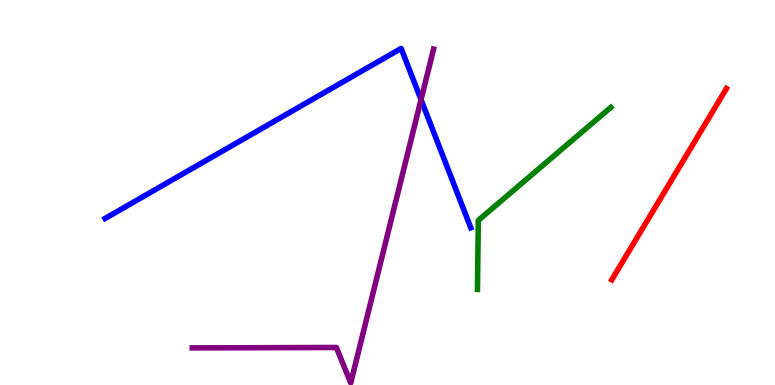[{'lines': ['blue', 'red'], 'intersections': []}, {'lines': ['green', 'red'], 'intersections': []}, {'lines': ['purple', 'red'], 'intersections': []}, {'lines': ['blue', 'green'], 'intersections': []}, {'lines': ['blue', 'purple'], 'intersections': [{'x': 5.43, 'y': 7.41}]}, {'lines': ['green', 'purple'], 'intersections': []}]